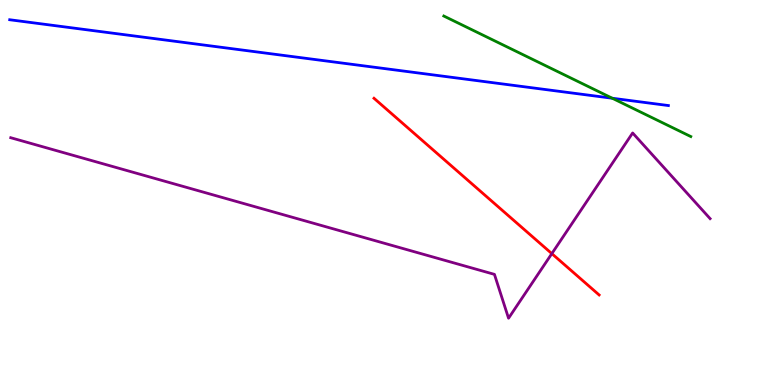[{'lines': ['blue', 'red'], 'intersections': []}, {'lines': ['green', 'red'], 'intersections': []}, {'lines': ['purple', 'red'], 'intersections': [{'x': 7.12, 'y': 3.41}]}, {'lines': ['blue', 'green'], 'intersections': [{'x': 7.9, 'y': 7.45}]}, {'lines': ['blue', 'purple'], 'intersections': []}, {'lines': ['green', 'purple'], 'intersections': []}]